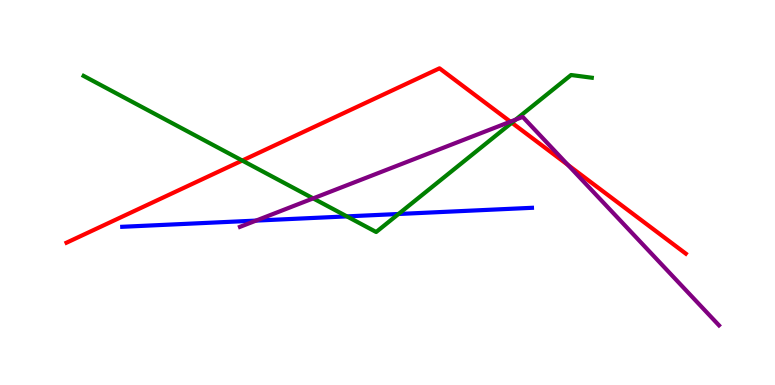[{'lines': ['blue', 'red'], 'intersections': []}, {'lines': ['green', 'red'], 'intersections': [{'x': 3.13, 'y': 5.83}, {'x': 6.6, 'y': 6.81}]}, {'lines': ['purple', 'red'], 'intersections': [{'x': 6.59, 'y': 6.84}, {'x': 7.33, 'y': 5.71}]}, {'lines': ['blue', 'green'], 'intersections': [{'x': 4.48, 'y': 4.38}, {'x': 5.14, 'y': 4.44}]}, {'lines': ['blue', 'purple'], 'intersections': [{'x': 3.3, 'y': 4.27}]}, {'lines': ['green', 'purple'], 'intersections': [{'x': 4.04, 'y': 4.85}, {'x': 6.65, 'y': 6.89}]}]